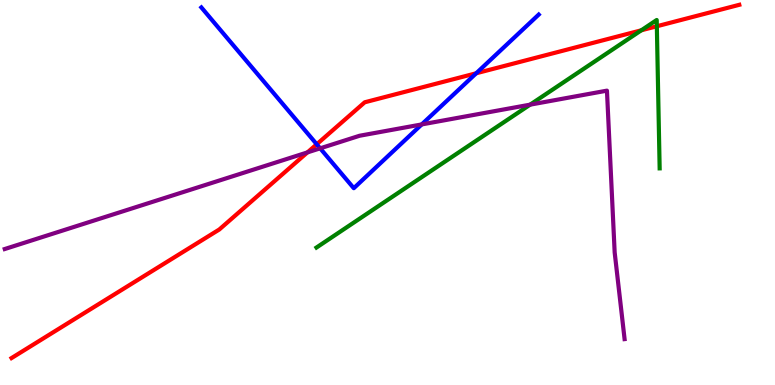[{'lines': ['blue', 'red'], 'intersections': [{'x': 4.09, 'y': 6.25}, {'x': 6.14, 'y': 8.1}]}, {'lines': ['green', 'red'], 'intersections': [{'x': 8.27, 'y': 9.21}, {'x': 8.48, 'y': 9.32}]}, {'lines': ['purple', 'red'], 'intersections': [{'x': 3.97, 'y': 6.04}]}, {'lines': ['blue', 'green'], 'intersections': []}, {'lines': ['blue', 'purple'], 'intersections': [{'x': 4.13, 'y': 6.15}, {'x': 5.44, 'y': 6.77}]}, {'lines': ['green', 'purple'], 'intersections': [{'x': 6.84, 'y': 7.28}]}]